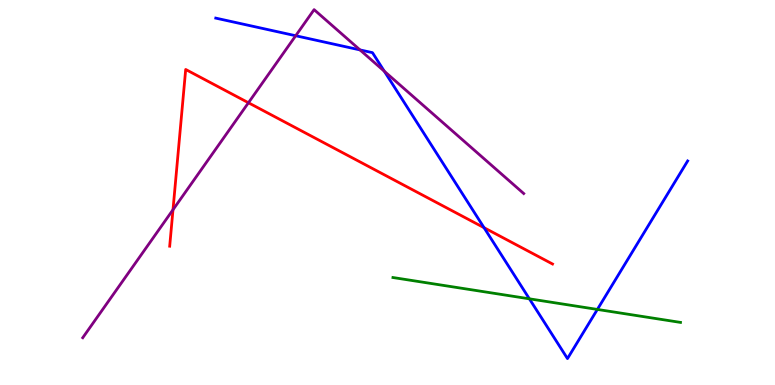[{'lines': ['blue', 'red'], 'intersections': [{'x': 6.25, 'y': 4.09}]}, {'lines': ['green', 'red'], 'intersections': []}, {'lines': ['purple', 'red'], 'intersections': [{'x': 2.23, 'y': 4.55}, {'x': 3.21, 'y': 7.33}]}, {'lines': ['blue', 'green'], 'intersections': [{'x': 6.83, 'y': 2.24}, {'x': 7.71, 'y': 1.96}]}, {'lines': ['blue', 'purple'], 'intersections': [{'x': 3.82, 'y': 9.07}, {'x': 4.65, 'y': 8.7}, {'x': 4.96, 'y': 8.15}]}, {'lines': ['green', 'purple'], 'intersections': []}]